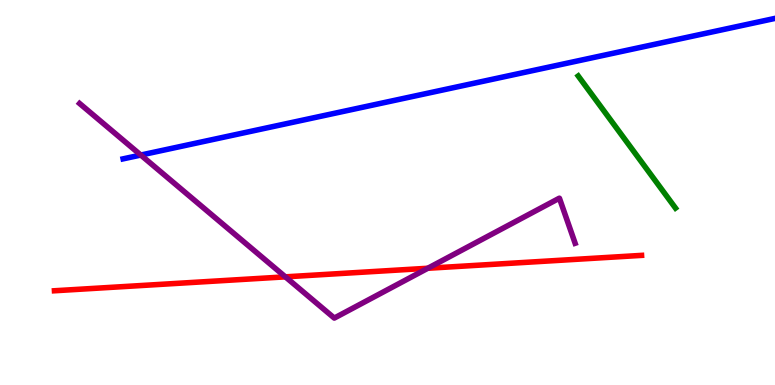[{'lines': ['blue', 'red'], 'intersections': []}, {'lines': ['green', 'red'], 'intersections': []}, {'lines': ['purple', 'red'], 'intersections': [{'x': 3.68, 'y': 2.81}, {'x': 5.52, 'y': 3.03}]}, {'lines': ['blue', 'green'], 'intersections': []}, {'lines': ['blue', 'purple'], 'intersections': [{'x': 1.82, 'y': 5.97}]}, {'lines': ['green', 'purple'], 'intersections': []}]